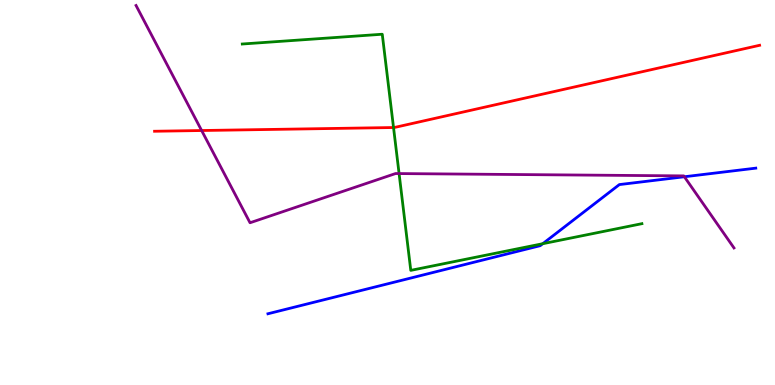[{'lines': ['blue', 'red'], 'intersections': []}, {'lines': ['green', 'red'], 'intersections': [{'x': 5.08, 'y': 6.69}]}, {'lines': ['purple', 'red'], 'intersections': [{'x': 2.6, 'y': 6.61}]}, {'lines': ['blue', 'green'], 'intersections': [{'x': 7.0, 'y': 3.67}]}, {'lines': ['blue', 'purple'], 'intersections': [{'x': 8.83, 'y': 5.41}]}, {'lines': ['green', 'purple'], 'intersections': [{'x': 5.15, 'y': 5.49}]}]